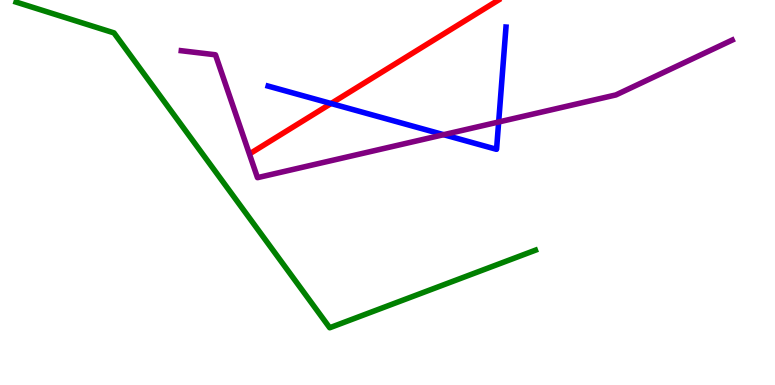[{'lines': ['blue', 'red'], 'intersections': [{'x': 4.27, 'y': 7.31}]}, {'lines': ['green', 'red'], 'intersections': []}, {'lines': ['purple', 'red'], 'intersections': []}, {'lines': ['blue', 'green'], 'intersections': []}, {'lines': ['blue', 'purple'], 'intersections': [{'x': 5.72, 'y': 6.5}, {'x': 6.43, 'y': 6.83}]}, {'lines': ['green', 'purple'], 'intersections': []}]